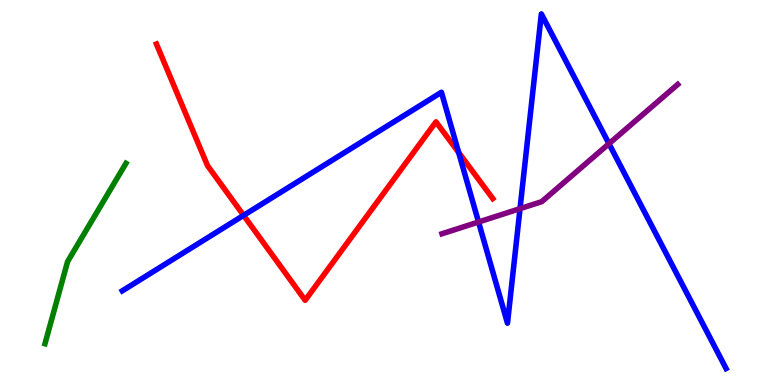[{'lines': ['blue', 'red'], 'intersections': [{'x': 3.14, 'y': 4.41}, {'x': 5.92, 'y': 6.04}]}, {'lines': ['green', 'red'], 'intersections': []}, {'lines': ['purple', 'red'], 'intersections': []}, {'lines': ['blue', 'green'], 'intersections': []}, {'lines': ['blue', 'purple'], 'intersections': [{'x': 6.17, 'y': 4.23}, {'x': 6.71, 'y': 4.58}, {'x': 7.86, 'y': 6.27}]}, {'lines': ['green', 'purple'], 'intersections': []}]